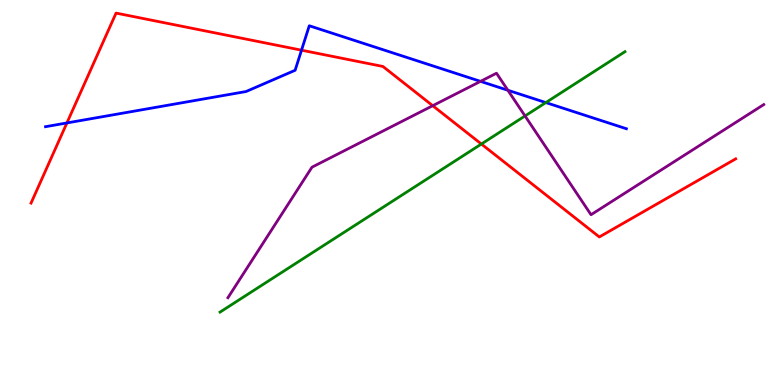[{'lines': ['blue', 'red'], 'intersections': [{'x': 0.863, 'y': 6.81}, {'x': 3.89, 'y': 8.7}]}, {'lines': ['green', 'red'], 'intersections': [{'x': 6.21, 'y': 6.26}]}, {'lines': ['purple', 'red'], 'intersections': [{'x': 5.58, 'y': 7.25}]}, {'lines': ['blue', 'green'], 'intersections': [{'x': 7.04, 'y': 7.34}]}, {'lines': ['blue', 'purple'], 'intersections': [{'x': 6.2, 'y': 7.89}, {'x': 6.55, 'y': 7.66}]}, {'lines': ['green', 'purple'], 'intersections': [{'x': 6.77, 'y': 6.99}]}]